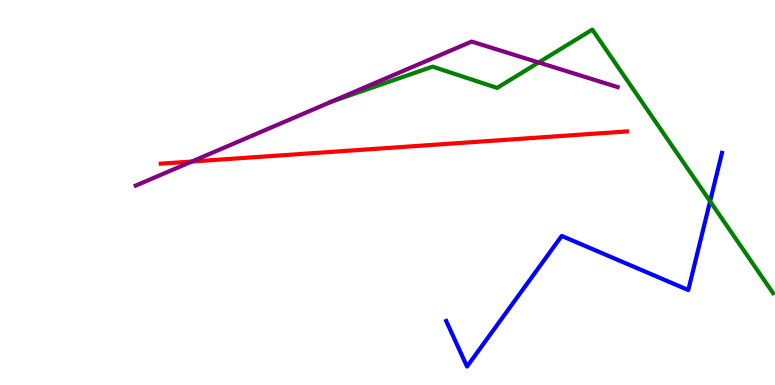[{'lines': ['blue', 'red'], 'intersections': []}, {'lines': ['green', 'red'], 'intersections': []}, {'lines': ['purple', 'red'], 'intersections': [{'x': 2.48, 'y': 5.8}]}, {'lines': ['blue', 'green'], 'intersections': [{'x': 9.16, 'y': 4.77}]}, {'lines': ['blue', 'purple'], 'intersections': []}, {'lines': ['green', 'purple'], 'intersections': [{'x': 4.27, 'y': 7.36}, {'x': 6.95, 'y': 8.38}]}]